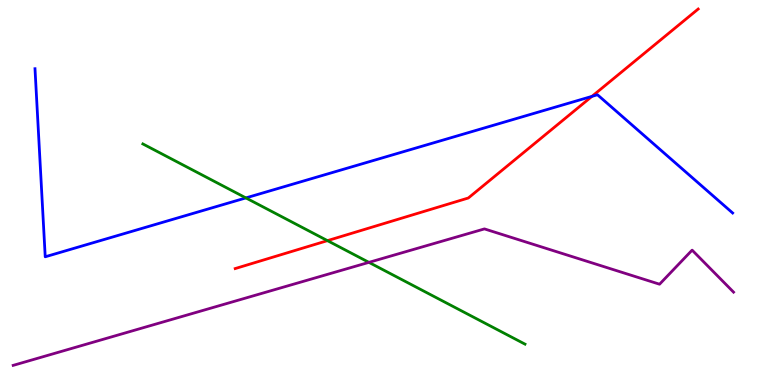[{'lines': ['blue', 'red'], 'intersections': [{'x': 7.64, 'y': 7.5}]}, {'lines': ['green', 'red'], 'intersections': [{'x': 4.23, 'y': 3.75}]}, {'lines': ['purple', 'red'], 'intersections': []}, {'lines': ['blue', 'green'], 'intersections': [{'x': 3.17, 'y': 4.86}]}, {'lines': ['blue', 'purple'], 'intersections': []}, {'lines': ['green', 'purple'], 'intersections': [{'x': 4.76, 'y': 3.19}]}]